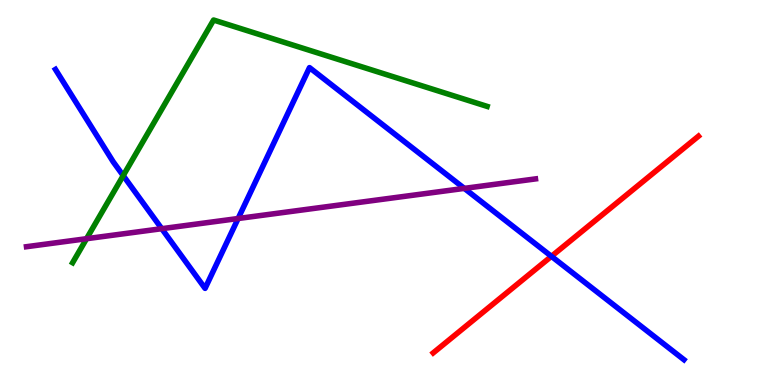[{'lines': ['blue', 'red'], 'intersections': [{'x': 7.12, 'y': 3.34}]}, {'lines': ['green', 'red'], 'intersections': []}, {'lines': ['purple', 'red'], 'intersections': []}, {'lines': ['blue', 'green'], 'intersections': [{'x': 1.59, 'y': 5.44}]}, {'lines': ['blue', 'purple'], 'intersections': [{'x': 2.09, 'y': 4.06}, {'x': 3.07, 'y': 4.32}, {'x': 5.99, 'y': 5.11}]}, {'lines': ['green', 'purple'], 'intersections': [{'x': 1.12, 'y': 3.8}]}]